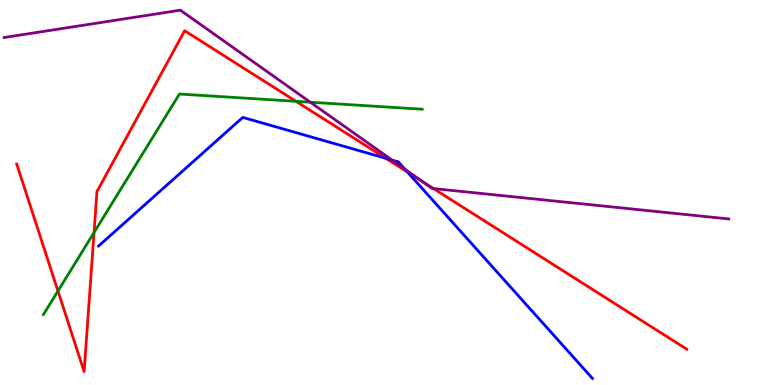[{'lines': ['blue', 'red'], 'intersections': [{'x': 4.98, 'y': 5.89}, {'x': 5.26, 'y': 5.53}]}, {'lines': ['green', 'red'], 'intersections': [{'x': 0.748, 'y': 2.44}, {'x': 1.21, 'y': 3.96}, {'x': 3.82, 'y': 7.37}]}, {'lines': ['purple', 'red'], 'intersections': [{'x': 5.44, 'y': 5.3}, {'x': 5.59, 'y': 5.1}]}, {'lines': ['blue', 'green'], 'intersections': []}, {'lines': ['blue', 'purple'], 'intersections': [{'x': 5.06, 'y': 5.84}, {'x': 5.22, 'y': 5.61}]}, {'lines': ['green', 'purple'], 'intersections': [{'x': 4.0, 'y': 7.34}]}]